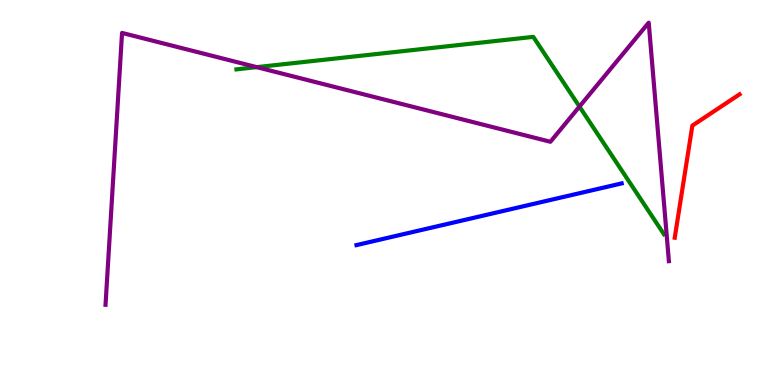[{'lines': ['blue', 'red'], 'intersections': []}, {'lines': ['green', 'red'], 'intersections': []}, {'lines': ['purple', 'red'], 'intersections': []}, {'lines': ['blue', 'green'], 'intersections': []}, {'lines': ['blue', 'purple'], 'intersections': []}, {'lines': ['green', 'purple'], 'intersections': [{'x': 3.31, 'y': 8.26}, {'x': 7.48, 'y': 7.23}]}]